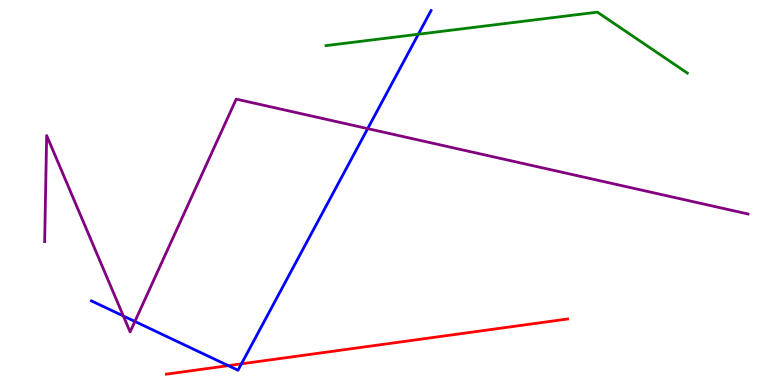[{'lines': ['blue', 'red'], 'intersections': [{'x': 2.95, 'y': 0.503}, {'x': 3.12, 'y': 0.55}]}, {'lines': ['green', 'red'], 'intersections': []}, {'lines': ['purple', 'red'], 'intersections': []}, {'lines': ['blue', 'green'], 'intersections': [{'x': 5.4, 'y': 9.11}]}, {'lines': ['blue', 'purple'], 'intersections': [{'x': 1.59, 'y': 1.79}, {'x': 1.74, 'y': 1.65}, {'x': 4.74, 'y': 6.66}]}, {'lines': ['green', 'purple'], 'intersections': []}]